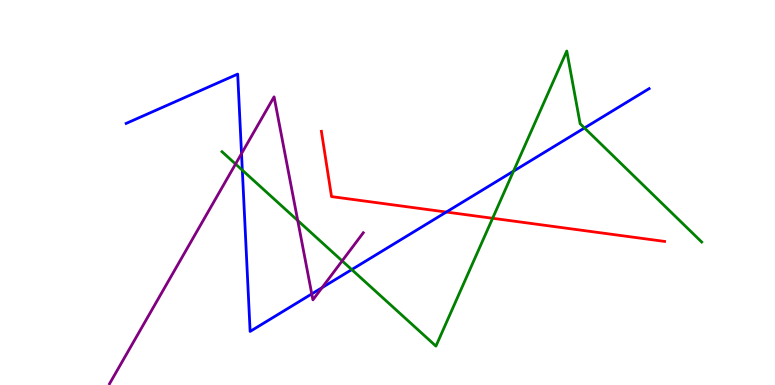[{'lines': ['blue', 'red'], 'intersections': [{'x': 5.76, 'y': 4.49}]}, {'lines': ['green', 'red'], 'intersections': [{'x': 6.36, 'y': 4.33}]}, {'lines': ['purple', 'red'], 'intersections': []}, {'lines': ['blue', 'green'], 'intersections': [{'x': 3.13, 'y': 5.58}, {'x': 4.54, 'y': 3.0}, {'x': 6.63, 'y': 5.55}, {'x': 7.54, 'y': 6.68}]}, {'lines': ['blue', 'purple'], 'intersections': [{'x': 3.12, 'y': 6.01}, {'x': 4.02, 'y': 2.37}, {'x': 4.16, 'y': 2.53}]}, {'lines': ['green', 'purple'], 'intersections': [{'x': 3.04, 'y': 5.74}, {'x': 3.84, 'y': 4.27}, {'x': 4.41, 'y': 3.22}]}]